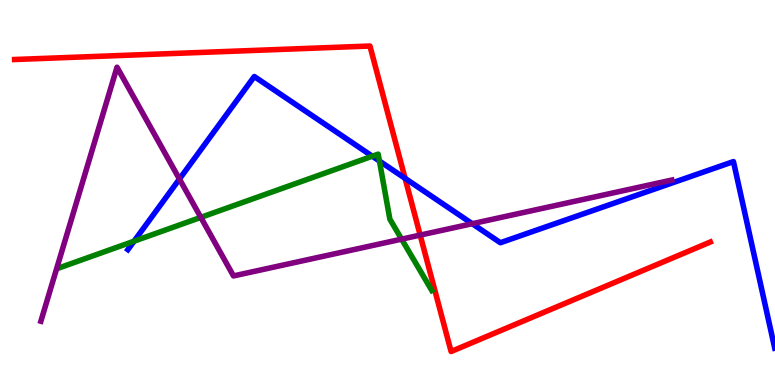[{'lines': ['blue', 'red'], 'intersections': [{'x': 5.23, 'y': 5.37}]}, {'lines': ['green', 'red'], 'intersections': []}, {'lines': ['purple', 'red'], 'intersections': [{'x': 5.42, 'y': 3.89}]}, {'lines': ['blue', 'green'], 'intersections': [{'x': 1.73, 'y': 3.74}, {'x': 4.8, 'y': 5.94}, {'x': 4.9, 'y': 5.82}]}, {'lines': ['blue', 'purple'], 'intersections': [{'x': 2.32, 'y': 5.35}, {'x': 6.09, 'y': 4.19}]}, {'lines': ['green', 'purple'], 'intersections': [{'x': 2.59, 'y': 4.35}, {'x': 5.18, 'y': 3.79}]}]